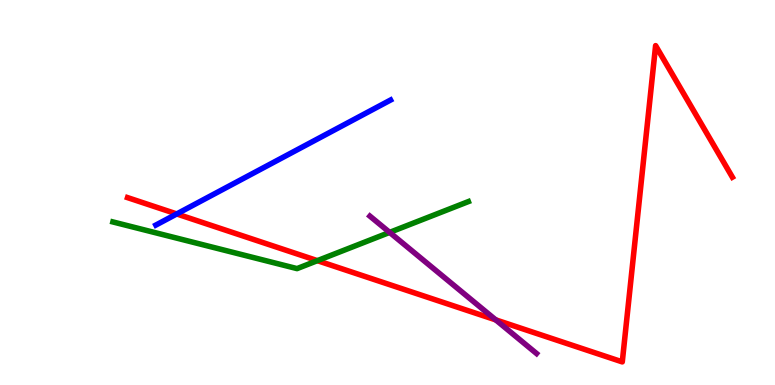[{'lines': ['blue', 'red'], 'intersections': [{'x': 2.28, 'y': 4.44}]}, {'lines': ['green', 'red'], 'intersections': [{'x': 4.1, 'y': 3.23}]}, {'lines': ['purple', 'red'], 'intersections': [{'x': 6.4, 'y': 1.69}]}, {'lines': ['blue', 'green'], 'intersections': []}, {'lines': ['blue', 'purple'], 'intersections': []}, {'lines': ['green', 'purple'], 'intersections': [{'x': 5.03, 'y': 3.96}]}]